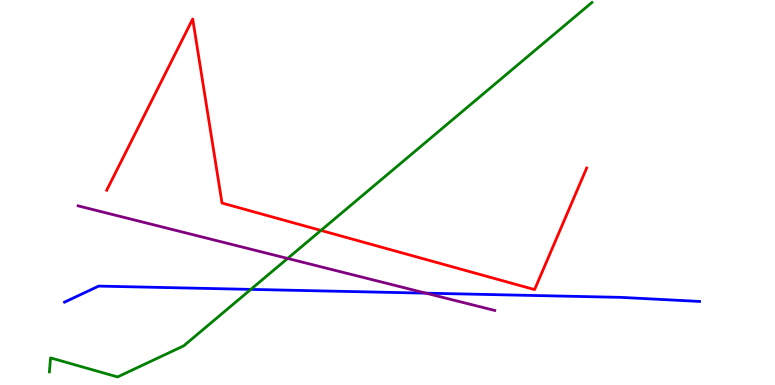[{'lines': ['blue', 'red'], 'intersections': []}, {'lines': ['green', 'red'], 'intersections': [{'x': 4.14, 'y': 4.01}]}, {'lines': ['purple', 'red'], 'intersections': []}, {'lines': ['blue', 'green'], 'intersections': [{'x': 3.24, 'y': 2.48}]}, {'lines': ['blue', 'purple'], 'intersections': [{'x': 5.5, 'y': 2.39}]}, {'lines': ['green', 'purple'], 'intersections': [{'x': 3.71, 'y': 3.29}]}]